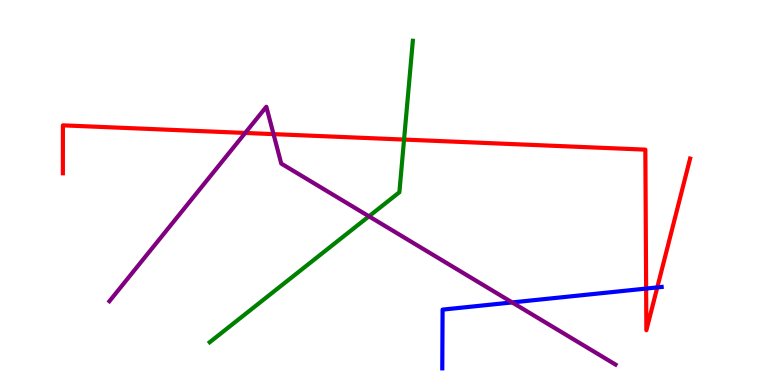[{'lines': ['blue', 'red'], 'intersections': [{'x': 8.34, 'y': 2.5}, {'x': 8.48, 'y': 2.53}]}, {'lines': ['green', 'red'], 'intersections': [{'x': 5.21, 'y': 6.37}]}, {'lines': ['purple', 'red'], 'intersections': [{'x': 3.16, 'y': 6.55}, {'x': 3.53, 'y': 6.52}]}, {'lines': ['blue', 'green'], 'intersections': []}, {'lines': ['blue', 'purple'], 'intersections': [{'x': 6.61, 'y': 2.14}]}, {'lines': ['green', 'purple'], 'intersections': [{'x': 4.76, 'y': 4.38}]}]